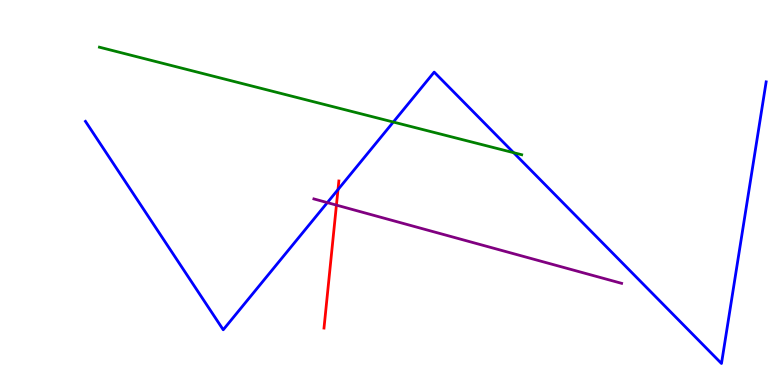[{'lines': ['blue', 'red'], 'intersections': [{'x': 4.36, 'y': 5.08}]}, {'lines': ['green', 'red'], 'intersections': []}, {'lines': ['purple', 'red'], 'intersections': [{'x': 4.34, 'y': 4.67}]}, {'lines': ['blue', 'green'], 'intersections': [{'x': 5.08, 'y': 6.83}, {'x': 6.63, 'y': 6.03}]}, {'lines': ['blue', 'purple'], 'intersections': [{'x': 4.22, 'y': 4.74}]}, {'lines': ['green', 'purple'], 'intersections': []}]